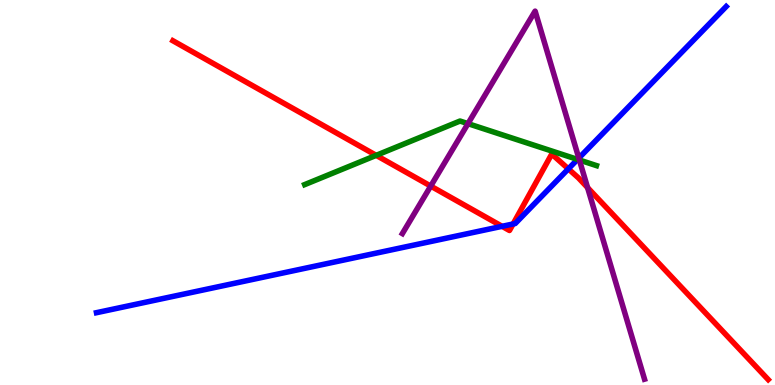[{'lines': ['blue', 'red'], 'intersections': [{'x': 6.48, 'y': 4.12}, {'x': 6.62, 'y': 4.18}, {'x': 7.33, 'y': 5.61}]}, {'lines': ['green', 'red'], 'intersections': [{'x': 4.85, 'y': 5.97}]}, {'lines': ['purple', 'red'], 'intersections': [{'x': 5.56, 'y': 5.17}, {'x': 7.58, 'y': 5.13}]}, {'lines': ['blue', 'green'], 'intersections': [{'x': 7.45, 'y': 5.86}]}, {'lines': ['blue', 'purple'], 'intersections': [{'x': 7.47, 'y': 5.89}]}, {'lines': ['green', 'purple'], 'intersections': [{'x': 6.04, 'y': 6.79}, {'x': 7.48, 'y': 5.84}]}]